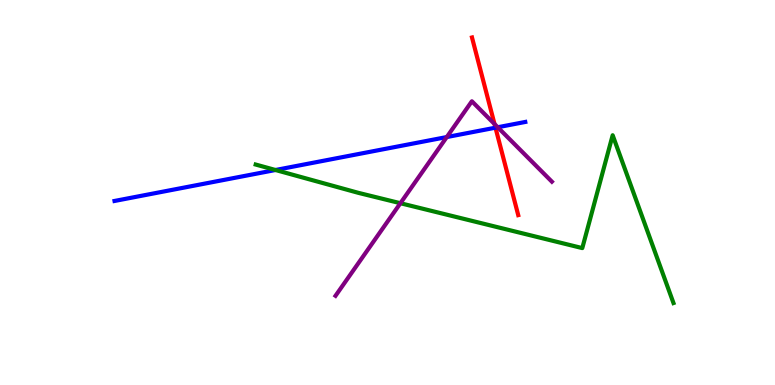[{'lines': ['blue', 'red'], 'intersections': [{'x': 6.39, 'y': 6.68}]}, {'lines': ['green', 'red'], 'intersections': []}, {'lines': ['purple', 'red'], 'intersections': [{'x': 6.38, 'y': 6.78}]}, {'lines': ['blue', 'green'], 'intersections': [{'x': 3.55, 'y': 5.58}]}, {'lines': ['blue', 'purple'], 'intersections': [{'x': 5.76, 'y': 6.44}, {'x': 6.42, 'y': 6.69}]}, {'lines': ['green', 'purple'], 'intersections': [{'x': 5.17, 'y': 4.72}]}]